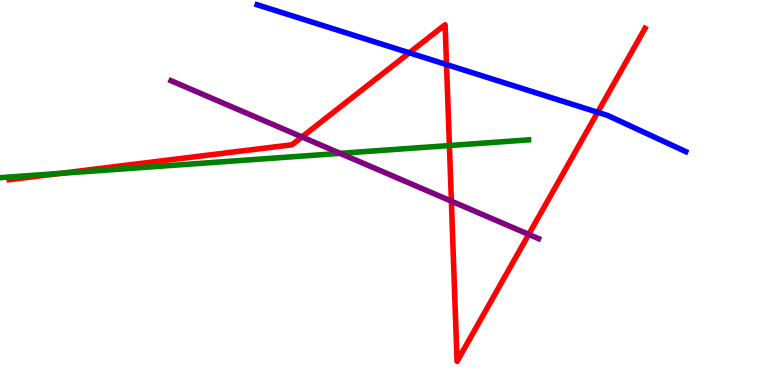[{'lines': ['blue', 'red'], 'intersections': [{'x': 5.28, 'y': 8.63}, {'x': 5.76, 'y': 8.32}, {'x': 7.71, 'y': 7.08}]}, {'lines': ['green', 'red'], 'intersections': [{'x': 0.781, 'y': 5.5}, {'x': 5.8, 'y': 6.22}]}, {'lines': ['purple', 'red'], 'intersections': [{'x': 3.9, 'y': 6.44}, {'x': 5.82, 'y': 4.78}, {'x': 6.82, 'y': 3.91}]}, {'lines': ['blue', 'green'], 'intersections': []}, {'lines': ['blue', 'purple'], 'intersections': []}, {'lines': ['green', 'purple'], 'intersections': [{'x': 4.39, 'y': 6.02}]}]